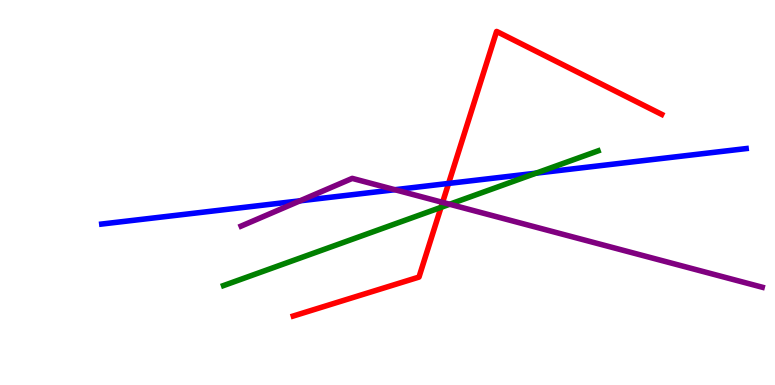[{'lines': ['blue', 'red'], 'intersections': [{'x': 5.79, 'y': 5.24}]}, {'lines': ['green', 'red'], 'intersections': [{'x': 5.69, 'y': 4.61}]}, {'lines': ['purple', 'red'], 'intersections': [{'x': 5.71, 'y': 4.74}]}, {'lines': ['blue', 'green'], 'intersections': [{'x': 6.92, 'y': 5.5}]}, {'lines': ['blue', 'purple'], 'intersections': [{'x': 3.87, 'y': 4.78}, {'x': 5.1, 'y': 5.07}]}, {'lines': ['green', 'purple'], 'intersections': [{'x': 5.8, 'y': 4.69}]}]